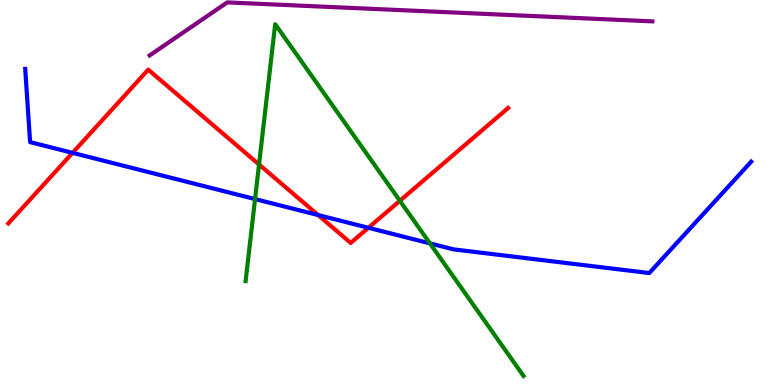[{'lines': ['blue', 'red'], 'intersections': [{'x': 0.936, 'y': 6.03}, {'x': 4.1, 'y': 4.41}, {'x': 4.75, 'y': 4.08}]}, {'lines': ['green', 'red'], 'intersections': [{'x': 3.34, 'y': 5.73}, {'x': 5.16, 'y': 4.78}]}, {'lines': ['purple', 'red'], 'intersections': []}, {'lines': ['blue', 'green'], 'intersections': [{'x': 3.29, 'y': 4.83}, {'x': 5.55, 'y': 3.68}]}, {'lines': ['blue', 'purple'], 'intersections': []}, {'lines': ['green', 'purple'], 'intersections': []}]